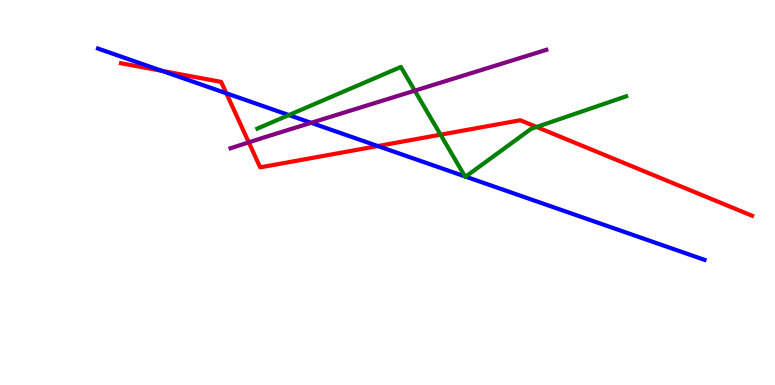[{'lines': ['blue', 'red'], 'intersections': [{'x': 2.09, 'y': 8.16}, {'x': 2.92, 'y': 7.58}, {'x': 4.88, 'y': 6.21}]}, {'lines': ['green', 'red'], 'intersections': [{'x': 5.68, 'y': 6.5}, {'x': 6.92, 'y': 6.7}]}, {'lines': ['purple', 'red'], 'intersections': [{'x': 3.21, 'y': 6.3}]}, {'lines': ['blue', 'green'], 'intersections': [{'x': 3.73, 'y': 7.01}, {'x': 6.0, 'y': 5.42}, {'x': 6.01, 'y': 5.41}]}, {'lines': ['blue', 'purple'], 'intersections': [{'x': 4.01, 'y': 6.81}]}, {'lines': ['green', 'purple'], 'intersections': [{'x': 5.35, 'y': 7.65}]}]